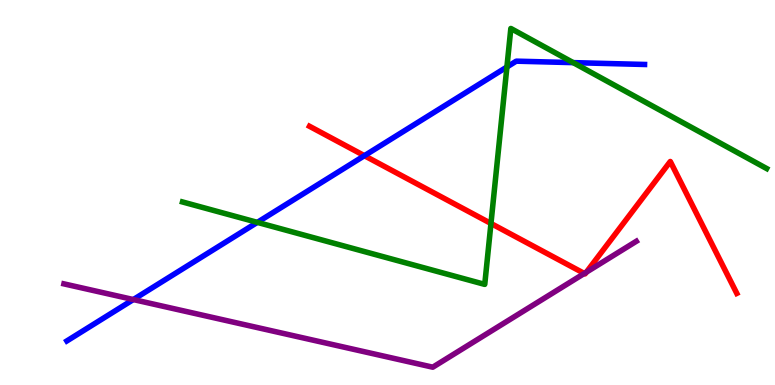[{'lines': ['blue', 'red'], 'intersections': [{'x': 4.7, 'y': 5.96}]}, {'lines': ['green', 'red'], 'intersections': [{'x': 6.33, 'y': 4.2}]}, {'lines': ['purple', 'red'], 'intersections': [{'x': 7.54, 'y': 2.9}, {'x': 7.57, 'y': 2.93}]}, {'lines': ['blue', 'green'], 'intersections': [{'x': 3.32, 'y': 4.22}, {'x': 6.54, 'y': 8.26}, {'x': 7.4, 'y': 8.37}]}, {'lines': ['blue', 'purple'], 'intersections': [{'x': 1.72, 'y': 2.22}]}, {'lines': ['green', 'purple'], 'intersections': []}]